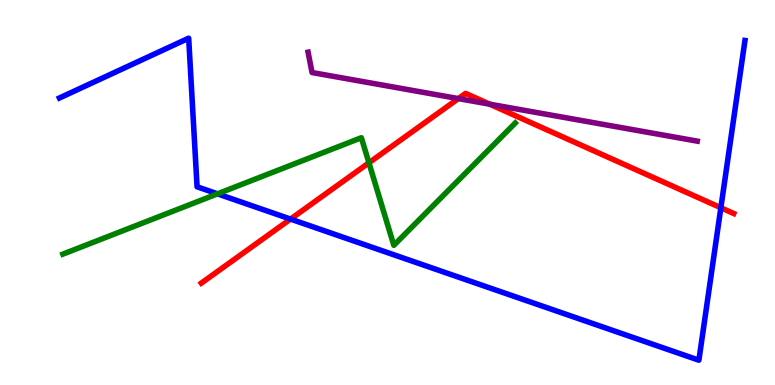[{'lines': ['blue', 'red'], 'intersections': [{'x': 3.75, 'y': 4.31}, {'x': 9.3, 'y': 4.6}]}, {'lines': ['green', 'red'], 'intersections': [{'x': 4.76, 'y': 5.77}]}, {'lines': ['purple', 'red'], 'intersections': [{'x': 5.91, 'y': 7.44}, {'x': 6.32, 'y': 7.29}]}, {'lines': ['blue', 'green'], 'intersections': [{'x': 2.81, 'y': 4.97}]}, {'lines': ['blue', 'purple'], 'intersections': []}, {'lines': ['green', 'purple'], 'intersections': []}]